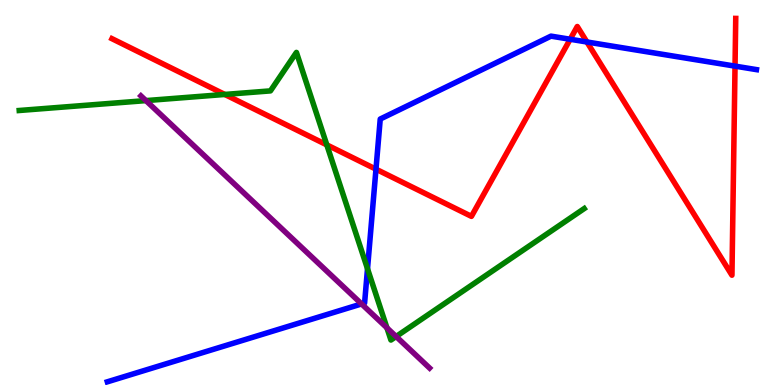[{'lines': ['blue', 'red'], 'intersections': [{'x': 4.85, 'y': 5.61}, {'x': 7.36, 'y': 8.98}, {'x': 7.57, 'y': 8.91}, {'x': 9.48, 'y': 8.28}]}, {'lines': ['green', 'red'], 'intersections': [{'x': 2.9, 'y': 7.55}, {'x': 4.22, 'y': 6.24}]}, {'lines': ['purple', 'red'], 'intersections': []}, {'lines': ['blue', 'green'], 'intersections': [{'x': 4.74, 'y': 3.02}]}, {'lines': ['blue', 'purple'], 'intersections': [{'x': 4.67, 'y': 2.11}]}, {'lines': ['green', 'purple'], 'intersections': [{'x': 1.88, 'y': 7.39}, {'x': 4.99, 'y': 1.49}, {'x': 5.11, 'y': 1.26}]}]